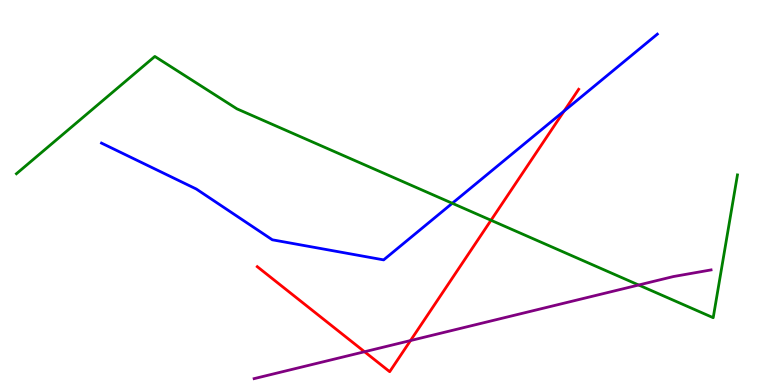[{'lines': ['blue', 'red'], 'intersections': [{'x': 7.28, 'y': 7.12}]}, {'lines': ['green', 'red'], 'intersections': [{'x': 6.34, 'y': 4.28}]}, {'lines': ['purple', 'red'], 'intersections': [{'x': 4.7, 'y': 0.864}, {'x': 5.3, 'y': 1.15}]}, {'lines': ['blue', 'green'], 'intersections': [{'x': 5.84, 'y': 4.72}]}, {'lines': ['blue', 'purple'], 'intersections': []}, {'lines': ['green', 'purple'], 'intersections': [{'x': 8.24, 'y': 2.6}]}]